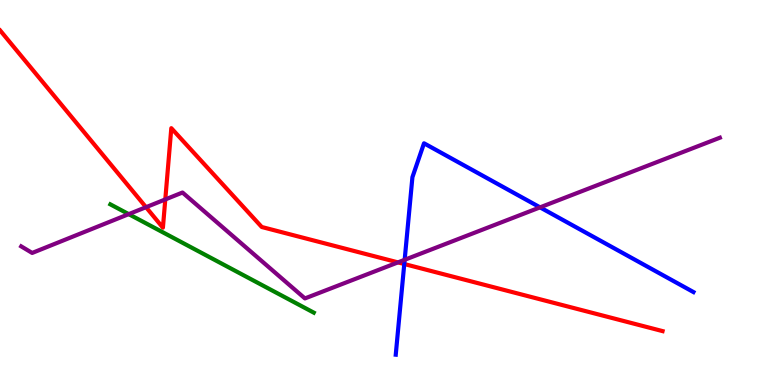[{'lines': ['blue', 'red'], 'intersections': [{'x': 5.22, 'y': 3.14}]}, {'lines': ['green', 'red'], 'intersections': []}, {'lines': ['purple', 'red'], 'intersections': [{'x': 1.88, 'y': 4.62}, {'x': 2.13, 'y': 4.82}, {'x': 5.14, 'y': 3.18}]}, {'lines': ['blue', 'green'], 'intersections': []}, {'lines': ['blue', 'purple'], 'intersections': [{'x': 5.22, 'y': 3.25}, {'x': 6.97, 'y': 4.61}]}, {'lines': ['green', 'purple'], 'intersections': [{'x': 1.66, 'y': 4.44}]}]